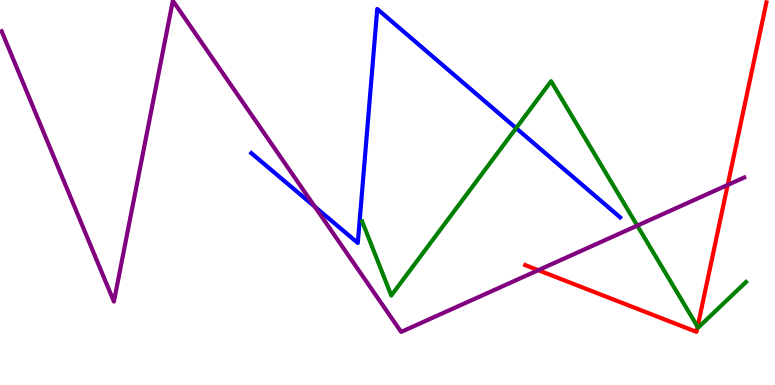[{'lines': ['blue', 'red'], 'intersections': []}, {'lines': ['green', 'red'], 'intersections': [{'x': 9.0, 'y': 1.51}]}, {'lines': ['purple', 'red'], 'intersections': [{'x': 6.95, 'y': 2.98}, {'x': 9.39, 'y': 5.2}]}, {'lines': ['blue', 'green'], 'intersections': [{'x': 6.66, 'y': 6.67}]}, {'lines': ['blue', 'purple'], 'intersections': [{'x': 4.06, 'y': 4.63}]}, {'lines': ['green', 'purple'], 'intersections': [{'x': 8.22, 'y': 4.14}]}]